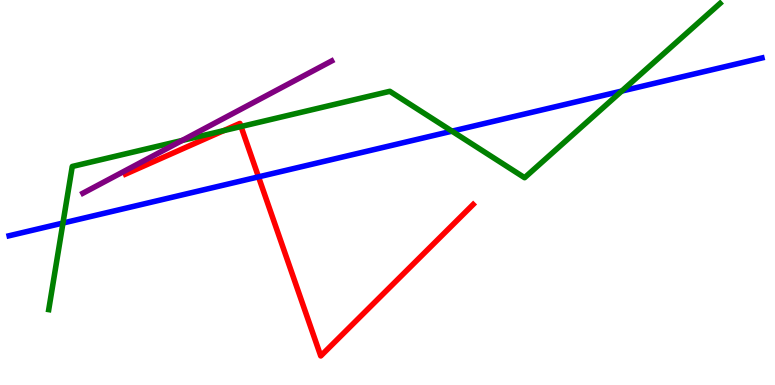[{'lines': ['blue', 'red'], 'intersections': [{'x': 3.34, 'y': 5.41}]}, {'lines': ['green', 'red'], 'intersections': [{'x': 2.89, 'y': 6.61}, {'x': 3.11, 'y': 6.71}]}, {'lines': ['purple', 'red'], 'intersections': []}, {'lines': ['blue', 'green'], 'intersections': [{'x': 0.812, 'y': 4.21}, {'x': 5.83, 'y': 6.59}, {'x': 8.02, 'y': 7.63}]}, {'lines': ['blue', 'purple'], 'intersections': []}, {'lines': ['green', 'purple'], 'intersections': [{'x': 2.35, 'y': 6.35}]}]